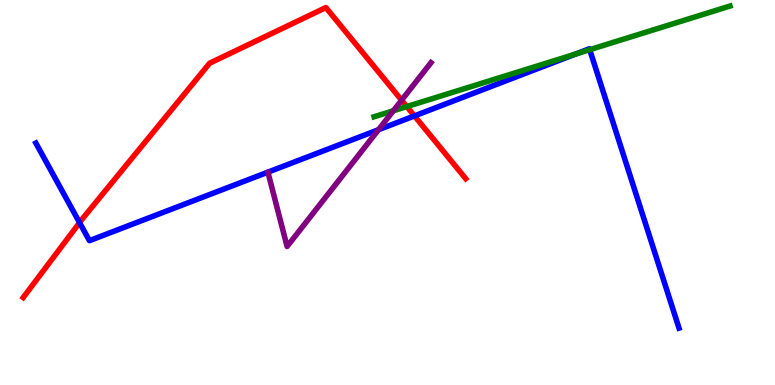[{'lines': ['blue', 'red'], 'intersections': [{'x': 1.03, 'y': 4.22}, {'x': 5.35, 'y': 6.99}]}, {'lines': ['green', 'red'], 'intersections': [{'x': 5.25, 'y': 7.23}]}, {'lines': ['purple', 'red'], 'intersections': [{'x': 5.18, 'y': 7.4}]}, {'lines': ['blue', 'green'], 'intersections': [{'x': 7.42, 'y': 8.59}, {'x': 7.61, 'y': 8.71}]}, {'lines': ['blue', 'purple'], 'intersections': [{'x': 4.88, 'y': 6.63}]}, {'lines': ['green', 'purple'], 'intersections': [{'x': 5.08, 'y': 7.12}]}]